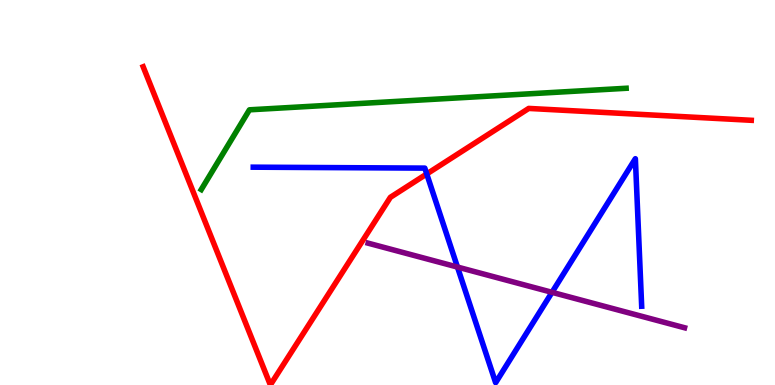[{'lines': ['blue', 'red'], 'intersections': [{'x': 5.51, 'y': 5.48}]}, {'lines': ['green', 'red'], 'intersections': []}, {'lines': ['purple', 'red'], 'intersections': []}, {'lines': ['blue', 'green'], 'intersections': []}, {'lines': ['blue', 'purple'], 'intersections': [{'x': 5.9, 'y': 3.06}, {'x': 7.12, 'y': 2.41}]}, {'lines': ['green', 'purple'], 'intersections': []}]